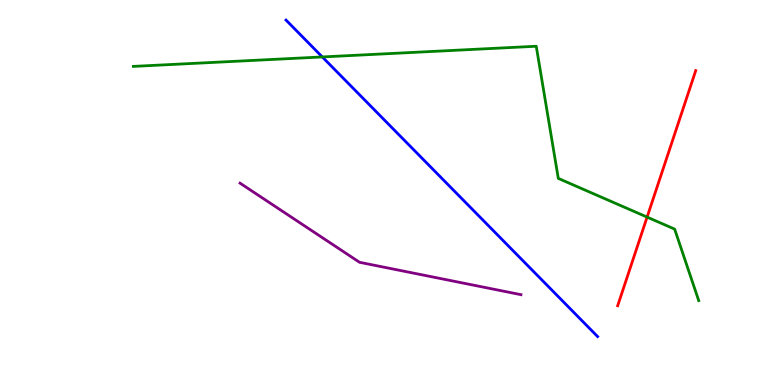[{'lines': ['blue', 'red'], 'intersections': []}, {'lines': ['green', 'red'], 'intersections': [{'x': 8.35, 'y': 4.36}]}, {'lines': ['purple', 'red'], 'intersections': []}, {'lines': ['blue', 'green'], 'intersections': [{'x': 4.16, 'y': 8.52}]}, {'lines': ['blue', 'purple'], 'intersections': []}, {'lines': ['green', 'purple'], 'intersections': []}]